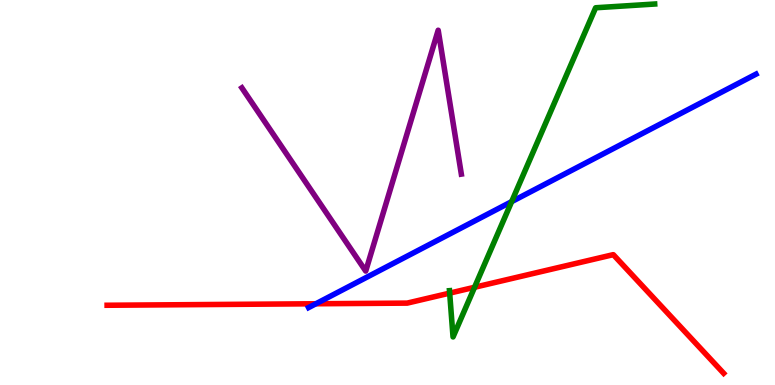[{'lines': ['blue', 'red'], 'intersections': [{'x': 4.08, 'y': 2.11}]}, {'lines': ['green', 'red'], 'intersections': [{'x': 5.8, 'y': 2.39}, {'x': 6.12, 'y': 2.54}]}, {'lines': ['purple', 'red'], 'intersections': []}, {'lines': ['blue', 'green'], 'intersections': [{'x': 6.6, 'y': 4.76}]}, {'lines': ['blue', 'purple'], 'intersections': []}, {'lines': ['green', 'purple'], 'intersections': []}]